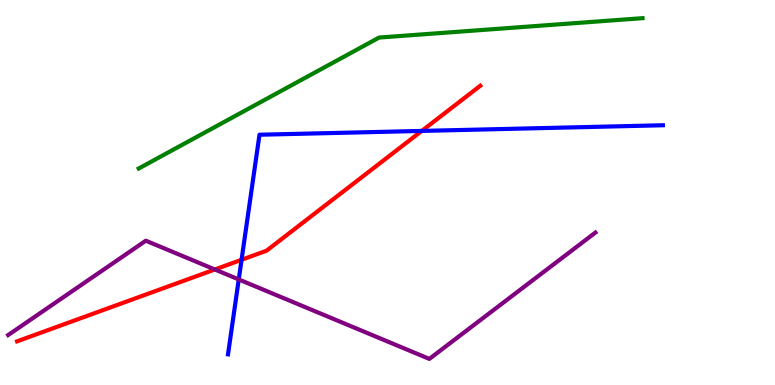[{'lines': ['blue', 'red'], 'intersections': [{'x': 3.12, 'y': 3.25}, {'x': 5.44, 'y': 6.6}]}, {'lines': ['green', 'red'], 'intersections': []}, {'lines': ['purple', 'red'], 'intersections': [{'x': 2.77, 'y': 3.0}]}, {'lines': ['blue', 'green'], 'intersections': []}, {'lines': ['blue', 'purple'], 'intersections': [{'x': 3.08, 'y': 2.74}]}, {'lines': ['green', 'purple'], 'intersections': []}]